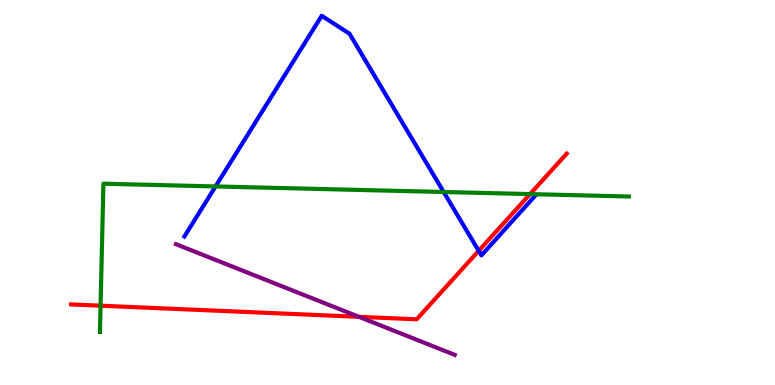[{'lines': ['blue', 'red'], 'intersections': [{'x': 6.18, 'y': 3.49}]}, {'lines': ['green', 'red'], 'intersections': [{'x': 1.3, 'y': 2.06}, {'x': 6.84, 'y': 4.96}]}, {'lines': ['purple', 'red'], 'intersections': [{'x': 4.63, 'y': 1.77}]}, {'lines': ['blue', 'green'], 'intersections': [{'x': 2.78, 'y': 5.16}, {'x': 5.72, 'y': 5.01}]}, {'lines': ['blue', 'purple'], 'intersections': []}, {'lines': ['green', 'purple'], 'intersections': []}]